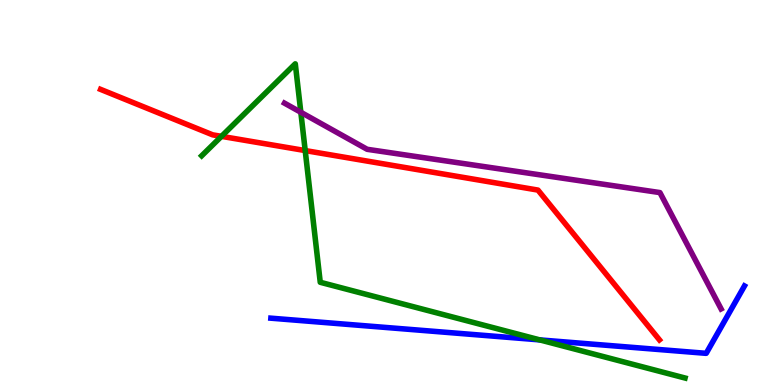[{'lines': ['blue', 'red'], 'intersections': []}, {'lines': ['green', 'red'], 'intersections': [{'x': 2.86, 'y': 6.46}, {'x': 3.94, 'y': 6.09}]}, {'lines': ['purple', 'red'], 'intersections': []}, {'lines': ['blue', 'green'], 'intersections': [{'x': 6.97, 'y': 1.17}]}, {'lines': ['blue', 'purple'], 'intersections': []}, {'lines': ['green', 'purple'], 'intersections': [{'x': 3.88, 'y': 7.08}]}]